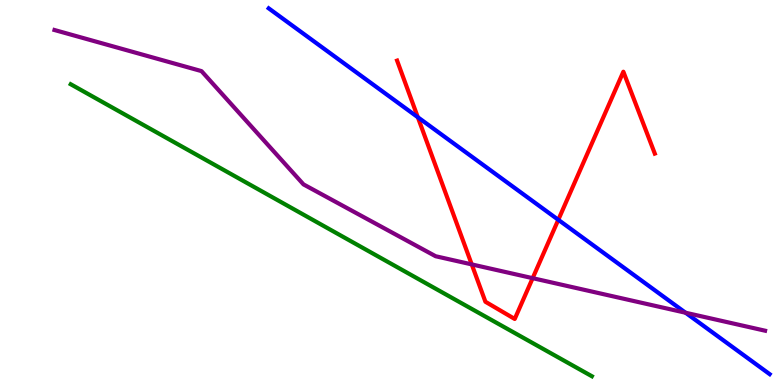[{'lines': ['blue', 'red'], 'intersections': [{'x': 5.39, 'y': 6.95}, {'x': 7.2, 'y': 4.29}]}, {'lines': ['green', 'red'], 'intersections': []}, {'lines': ['purple', 'red'], 'intersections': [{'x': 6.09, 'y': 3.13}, {'x': 6.87, 'y': 2.77}]}, {'lines': ['blue', 'green'], 'intersections': []}, {'lines': ['blue', 'purple'], 'intersections': [{'x': 8.85, 'y': 1.88}]}, {'lines': ['green', 'purple'], 'intersections': []}]